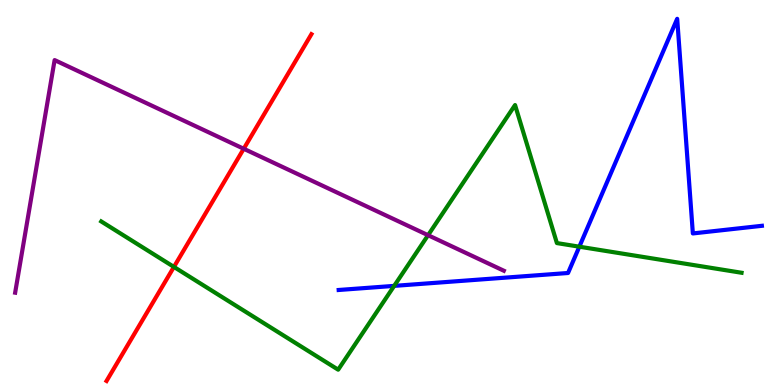[{'lines': ['blue', 'red'], 'intersections': []}, {'lines': ['green', 'red'], 'intersections': [{'x': 2.24, 'y': 3.07}]}, {'lines': ['purple', 'red'], 'intersections': [{'x': 3.14, 'y': 6.14}]}, {'lines': ['blue', 'green'], 'intersections': [{'x': 5.09, 'y': 2.57}, {'x': 7.48, 'y': 3.59}]}, {'lines': ['blue', 'purple'], 'intersections': []}, {'lines': ['green', 'purple'], 'intersections': [{'x': 5.52, 'y': 3.89}]}]